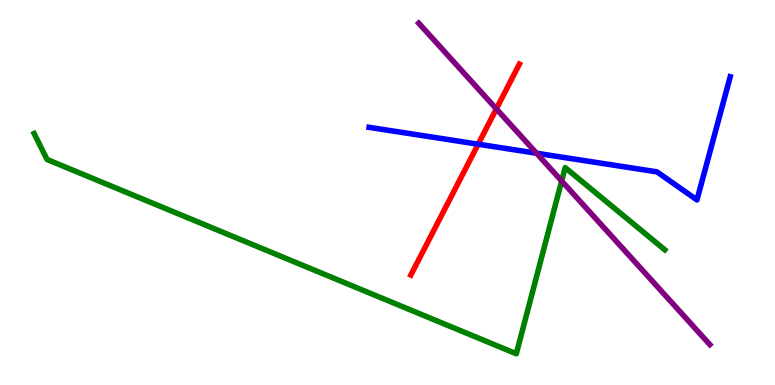[{'lines': ['blue', 'red'], 'intersections': [{'x': 6.17, 'y': 6.25}]}, {'lines': ['green', 'red'], 'intersections': []}, {'lines': ['purple', 'red'], 'intersections': [{'x': 6.4, 'y': 7.17}]}, {'lines': ['blue', 'green'], 'intersections': []}, {'lines': ['blue', 'purple'], 'intersections': [{'x': 6.92, 'y': 6.02}]}, {'lines': ['green', 'purple'], 'intersections': [{'x': 7.25, 'y': 5.3}]}]